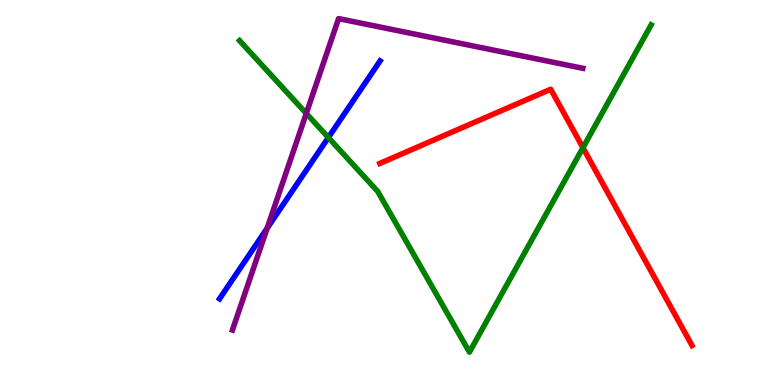[{'lines': ['blue', 'red'], 'intersections': []}, {'lines': ['green', 'red'], 'intersections': [{'x': 7.52, 'y': 6.16}]}, {'lines': ['purple', 'red'], 'intersections': []}, {'lines': ['blue', 'green'], 'intersections': [{'x': 4.24, 'y': 6.43}]}, {'lines': ['blue', 'purple'], 'intersections': [{'x': 3.45, 'y': 4.07}]}, {'lines': ['green', 'purple'], 'intersections': [{'x': 3.95, 'y': 7.05}]}]